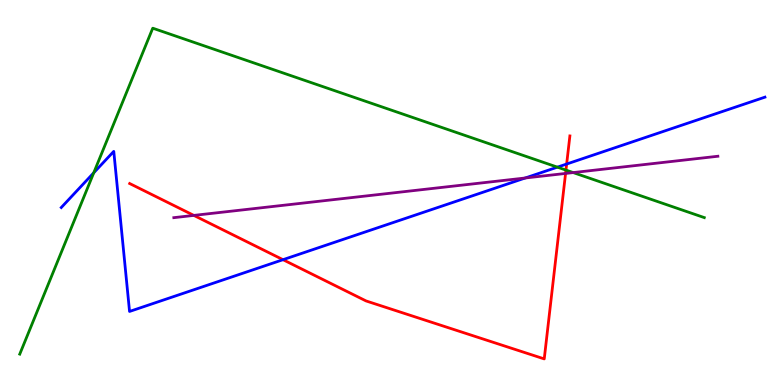[{'lines': ['blue', 'red'], 'intersections': [{'x': 3.65, 'y': 3.25}, {'x': 7.31, 'y': 5.74}]}, {'lines': ['green', 'red'], 'intersections': [{'x': 7.3, 'y': 5.58}]}, {'lines': ['purple', 'red'], 'intersections': [{'x': 2.5, 'y': 4.41}, {'x': 7.3, 'y': 5.5}]}, {'lines': ['blue', 'green'], 'intersections': [{'x': 1.21, 'y': 5.51}, {'x': 7.19, 'y': 5.66}]}, {'lines': ['blue', 'purple'], 'intersections': [{'x': 6.78, 'y': 5.38}]}, {'lines': ['green', 'purple'], 'intersections': [{'x': 7.4, 'y': 5.52}]}]